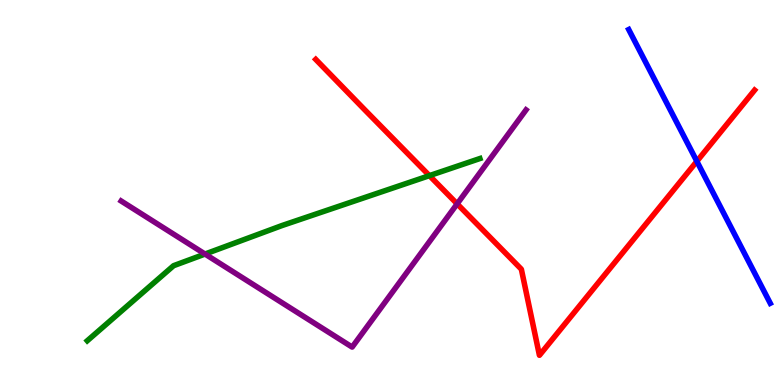[{'lines': ['blue', 'red'], 'intersections': [{'x': 8.99, 'y': 5.81}]}, {'lines': ['green', 'red'], 'intersections': [{'x': 5.54, 'y': 5.44}]}, {'lines': ['purple', 'red'], 'intersections': [{'x': 5.9, 'y': 4.7}]}, {'lines': ['blue', 'green'], 'intersections': []}, {'lines': ['blue', 'purple'], 'intersections': []}, {'lines': ['green', 'purple'], 'intersections': [{'x': 2.65, 'y': 3.4}]}]